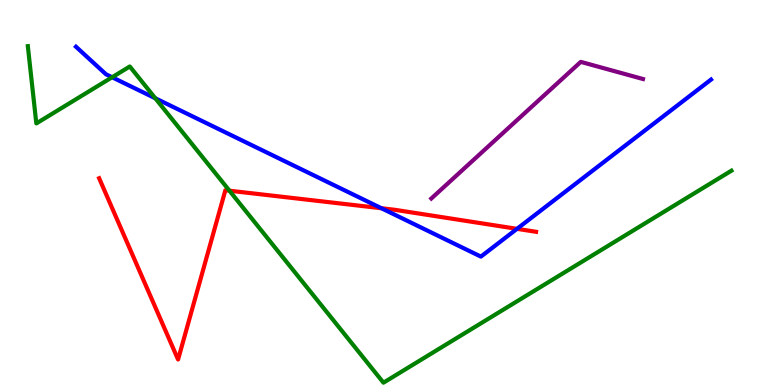[{'lines': ['blue', 'red'], 'intersections': [{'x': 4.92, 'y': 4.59}, {'x': 6.67, 'y': 4.06}]}, {'lines': ['green', 'red'], 'intersections': [{'x': 2.96, 'y': 5.05}]}, {'lines': ['purple', 'red'], 'intersections': []}, {'lines': ['blue', 'green'], 'intersections': [{'x': 1.45, 'y': 7.99}, {'x': 2.0, 'y': 7.45}]}, {'lines': ['blue', 'purple'], 'intersections': []}, {'lines': ['green', 'purple'], 'intersections': []}]